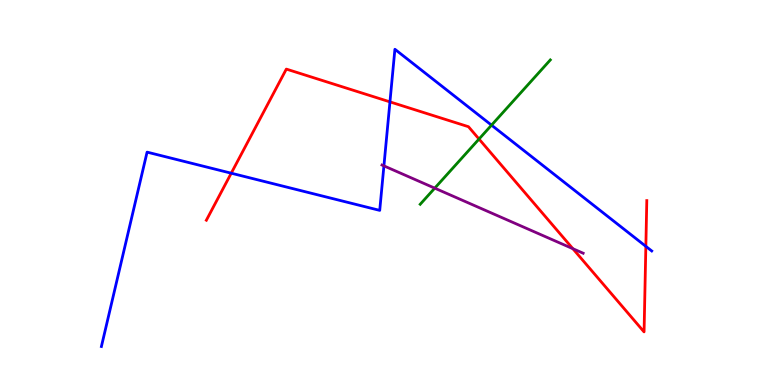[{'lines': ['blue', 'red'], 'intersections': [{'x': 2.98, 'y': 5.5}, {'x': 5.03, 'y': 7.35}, {'x': 8.33, 'y': 3.6}]}, {'lines': ['green', 'red'], 'intersections': [{'x': 6.18, 'y': 6.39}]}, {'lines': ['purple', 'red'], 'intersections': [{'x': 7.39, 'y': 3.54}]}, {'lines': ['blue', 'green'], 'intersections': [{'x': 6.34, 'y': 6.75}]}, {'lines': ['blue', 'purple'], 'intersections': [{'x': 4.95, 'y': 5.69}]}, {'lines': ['green', 'purple'], 'intersections': [{'x': 5.61, 'y': 5.11}]}]